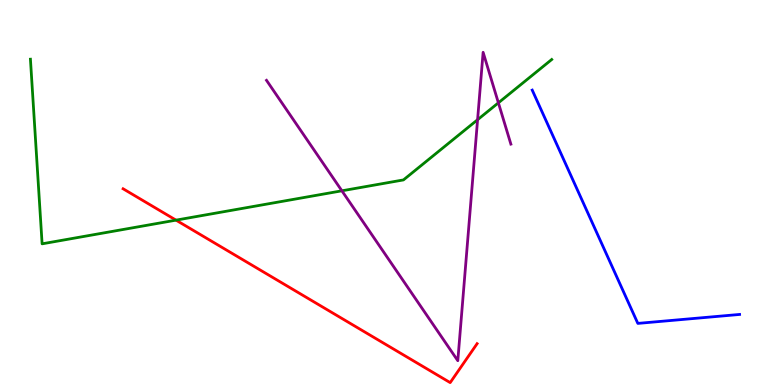[{'lines': ['blue', 'red'], 'intersections': []}, {'lines': ['green', 'red'], 'intersections': [{'x': 2.27, 'y': 4.28}]}, {'lines': ['purple', 'red'], 'intersections': []}, {'lines': ['blue', 'green'], 'intersections': []}, {'lines': ['blue', 'purple'], 'intersections': []}, {'lines': ['green', 'purple'], 'intersections': [{'x': 4.41, 'y': 5.04}, {'x': 6.16, 'y': 6.89}, {'x': 6.43, 'y': 7.33}]}]